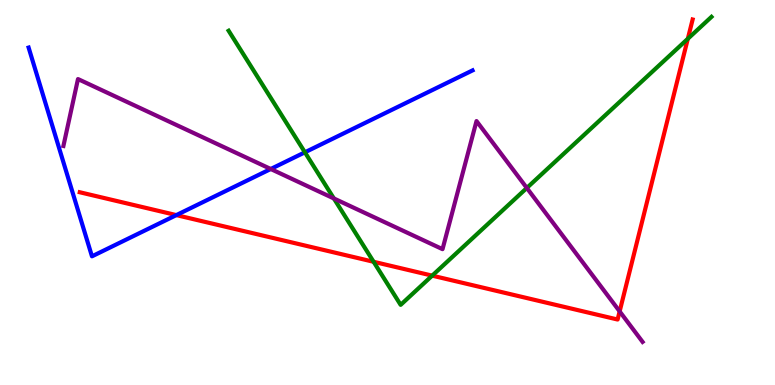[{'lines': ['blue', 'red'], 'intersections': [{'x': 2.28, 'y': 4.41}]}, {'lines': ['green', 'red'], 'intersections': [{'x': 4.82, 'y': 3.2}, {'x': 5.58, 'y': 2.84}, {'x': 8.88, 'y': 8.99}]}, {'lines': ['purple', 'red'], 'intersections': [{'x': 8.0, 'y': 1.91}]}, {'lines': ['blue', 'green'], 'intersections': [{'x': 3.93, 'y': 6.04}]}, {'lines': ['blue', 'purple'], 'intersections': [{'x': 3.49, 'y': 5.61}]}, {'lines': ['green', 'purple'], 'intersections': [{'x': 4.31, 'y': 4.85}, {'x': 6.8, 'y': 5.12}]}]